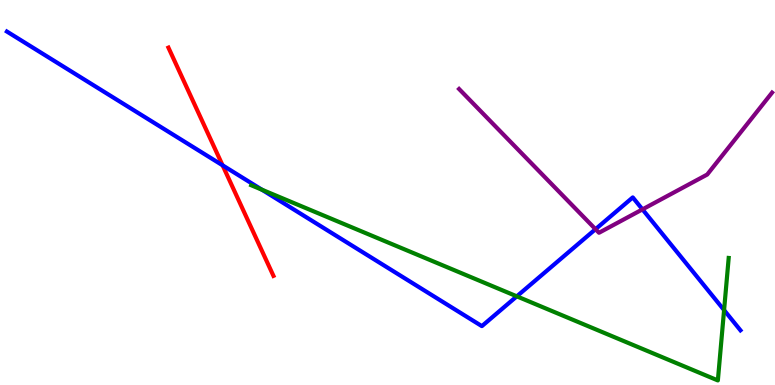[{'lines': ['blue', 'red'], 'intersections': [{'x': 2.87, 'y': 5.71}]}, {'lines': ['green', 'red'], 'intersections': []}, {'lines': ['purple', 'red'], 'intersections': []}, {'lines': ['blue', 'green'], 'intersections': [{'x': 3.38, 'y': 5.07}, {'x': 6.67, 'y': 2.3}, {'x': 9.34, 'y': 1.95}]}, {'lines': ['blue', 'purple'], 'intersections': [{'x': 7.68, 'y': 4.05}, {'x': 8.29, 'y': 4.56}]}, {'lines': ['green', 'purple'], 'intersections': []}]